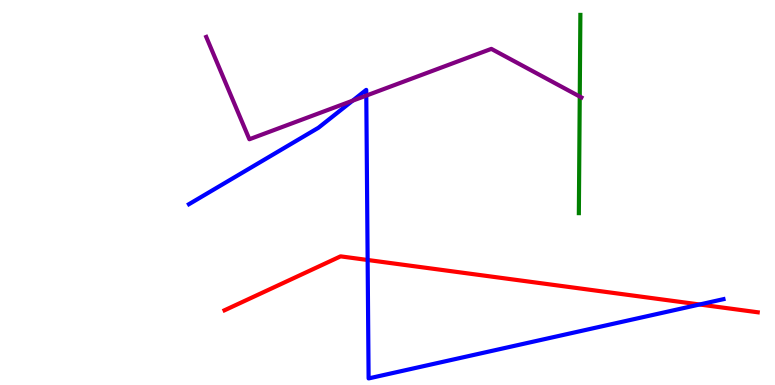[{'lines': ['blue', 'red'], 'intersections': [{'x': 4.74, 'y': 3.25}, {'x': 9.03, 'y': 2.09}]}, {'lines': ['green', 'red'], 'intersections': []}, {'lines': ['purple', 'red'], 'intersections': []}, {'lines': ['blue', 'green'], 'intersections': []}, {'lines': ['blue', 'purple'], 'intersections': [{'x': 4.55, 'y': 7.38}, {'x': 4.73, 'y': 7.52}]}, {'lines': ['green', 'purple'], 'intersections': [{'x': 7.48, 'y': 7.49}]}]